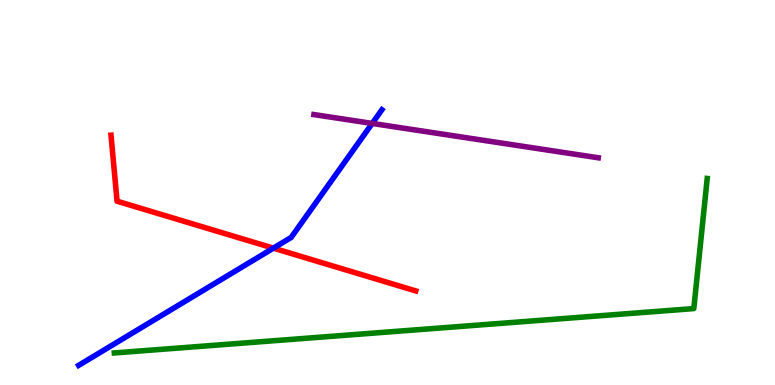[{'lines': ['blue', 'red'], 'intersections': [{'x': 3.53, 'y': 3.55}]}, {'lines': ['green', 'red'], 'intersections': []}, {'lines': ['purple', 'red'], 'intersections': []}, {'lines': ['blue', 'green'], 'intersections': []}, {'lines': ['blue', 'purple'], 'intersections': [{'x': 4.8, 'y': 6.79}]}, {'lines': ['green', 'purple'], 'intersections': []}]